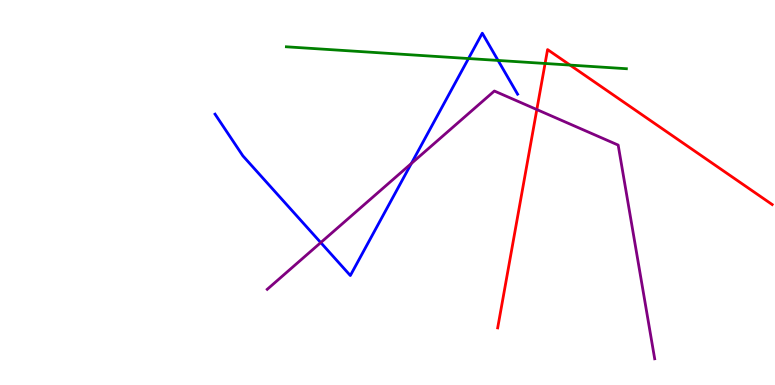[{'lines': ['blue', 'red'], 'intersections': []}, {'lines': ['green', 'red'], 'intersections': [{'x': 7.03, 'y': 8.35}, {'x': 7.36, 'y': 8.31}]}, {'lines': ['purple', 'red'], 'intersections': [{'x': 6.93, 'y': 7.15}]}, {'lines': ['blue', 'green'], 'intersections': [{'x': 6.05, 'y': 8.48}, {'x': 6.43, 'y': 8.43}]}, {'lines': ['blue', 'purple'], 'intersections': [{'x': 4.14, 'y': 3.7}, {'x': 5.31, 'y': 5.75}]}, {'lines': ['green', 'purple'], 'intersections': []}]